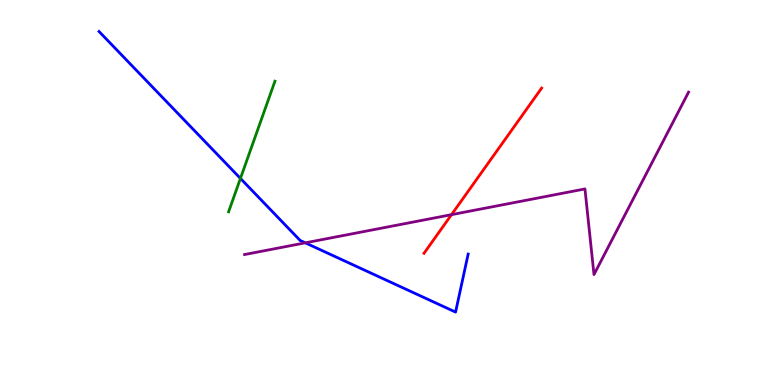[{'lines': ['blue', 'red'], 'intersections': []}, {'lines': ['green', 'red'], 'intersections': []}, {'lines': ['purple', 'red'], 'intersections': [{'x': 5.83, 'y': 4.42}]}, {'lines': ['blue', 'green'], 'intersections': [{'x': 3.1, 'y': 5.37}]}, {'lines': ['blue', 'purple'], 'intersections': [{'x': 3.94, 'y': 3.69}]}, {'lines': ['green', 'purple'], 'intersections': []}]